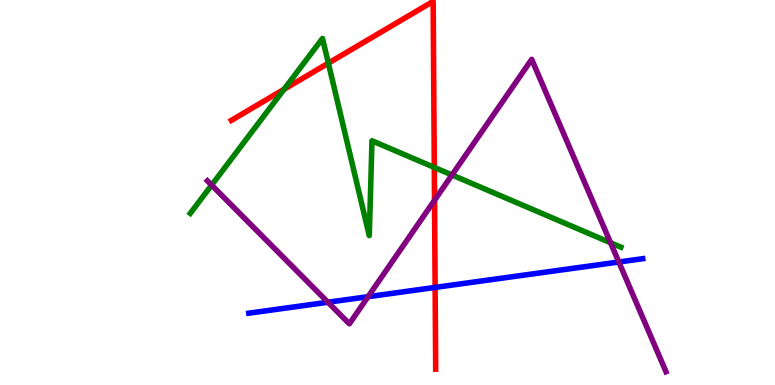[{'lines': ['blue', 'red'], 'intersections': [{'x': 5.61, 'y': 2.53}]}, {'lines': ['green', 'red'], 'intersections': [{'x': 3.67, 'y': 7.68}, {'x': 4.24, 'y': 8.36}, {'x': 5.6, 'y': 5.65}]}, {'lines': ['purple', 'red'], 'intersections': [{'x': 5.61, 'y': 4.8}]}, {'lines': ['blue', 'green'], 'intersections': []}, {'lines': ['blue', 'purple'], 'intersections': [{'x': 4.23, 'y': 2.15}, {'x': 4.75, 'y': 2.29}, {'x': 7.98, 'y': 3.19}]}, {'lines': ['green', 'purple'], 'intersections': [{'x': 2.73, 'y': 5.19}, {'x': 5.83, 'y': 5.46}, {'x': 7.88, 'y': 3.69}]}]